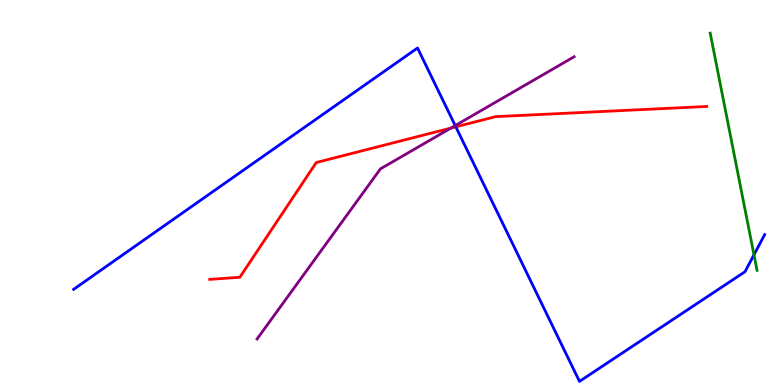[{'lines': ['blue', 'red'], 'intersections': [{'x': 5.88, 'y': 6.71}]}, {'lines': ['green', 'red'], 'intersections': []}, {'lines': ['purple', 'red'], 'intersections': [{'x': 5.82, 'y': 6.67}]}, {'lines': ['blue', 'green'], 'intersections': [{'x': 9.73, 'y': 3.38}]}, {'lines': ['blue', 'purple'], 'intersections': [{'x': 5.87, 'y': 6.74}]}, {'lines': ['green', 'purple'], 'intersections': []}]